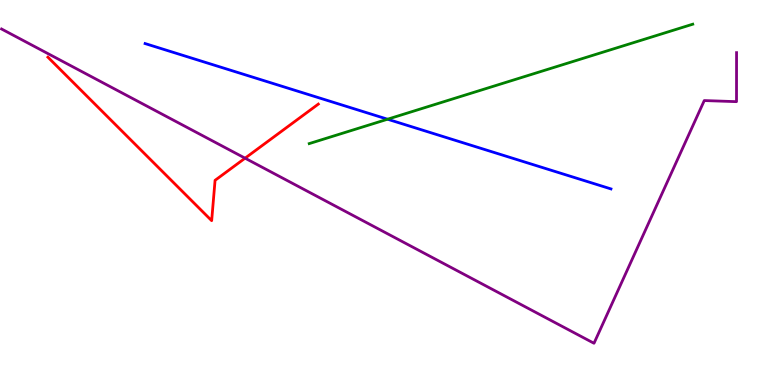[{'lines': ['blue', 'red'], 'intersections': []}, {'lines': ['green', 'red'], 'intersections': []}, {'lines': ['purple', 'red'], 'intersections': [{'x': 3.16, 'y': 5.89}]}, {'lines': ['blue', 'green'], 'intersections': [{'x': 5.0, 'y': 6.9}]}, {'lines': ['blue', 'purple'], 'intersections': []}, {'lines': ['green', 'purple'], 'intersections': []}]